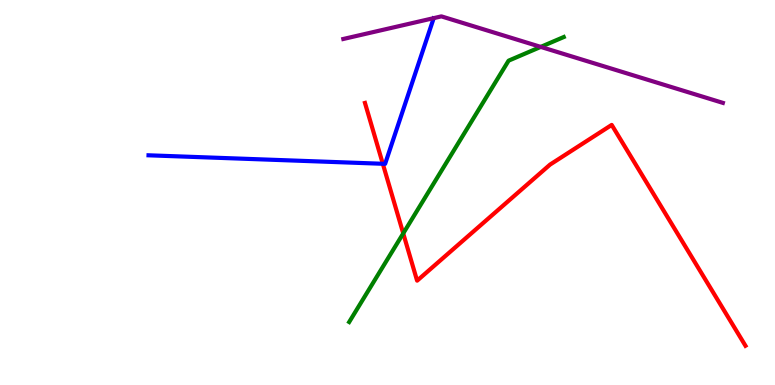[{'lines': ['blue', 'red'], 'intersections': [{'x': 4.94, 'y': 5.75}]}, {'lines': ['green', 'red'], 'intersections': [{'x': 5.2, 'y': 3.94}]}, {'lines': ['purple', 'red'], 'intersections': []}, {'lines': ['blue', 'green'], 'intersections': []}, {'lines': ['blue', 'purple'], 'intersections': []}, {'lines': ['green', 'purple'], 'intersections': [{'x': 6.98, 'y': 8.78}]}]